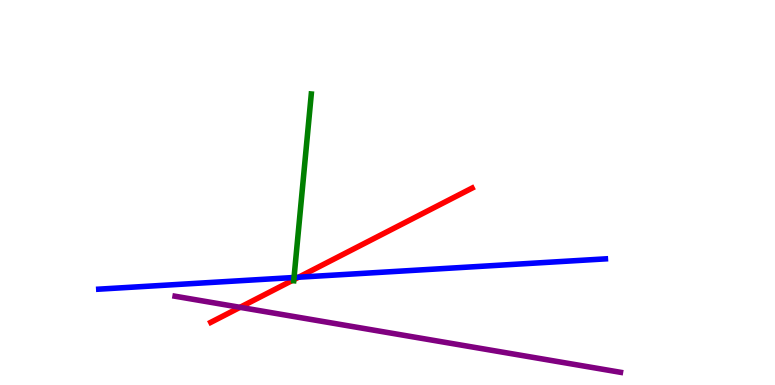[{'lines': ['blue', 'red'], 'intersections': [{'x': 3.85, 'y': 2.8}]}, {'lines': ['green', 'red'], 'intersections': [{'x': 3.79, 'y': 2.74}]}, {'lines': ['purple', 'red'], 'intersections': [{'x': 3.1, 'y': 2.02}]}, {'lines': ['blue', 'green'], 'intersections': [{'x': 3.79, 'y': 2.79}]}, {'lines': ['blue', 'purple'], 'intersections': []}, {'lines': ['green', 'purple'], 'intersections': []}]